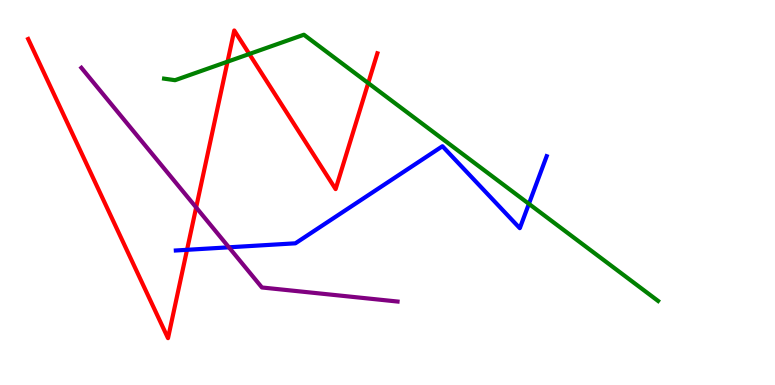[{'lines': ['blue', 'red'], 'intersections': [{'x': 2.41, 'y': 3.51}]}, {'lines': ['green', 'red'], 'intersections': [{'x': 2.94, 'y': 8.4}, {'x': 3.22, 'y': 8.6}, {'x': 4.75, 'y': 7.84}]}, {'lines': ['purple', 'red'], 'intersections': [{'x': 2.53, 'y': 4.61}]}, {'lines': ['blue', 'green'], 'intersections': [{'x': 6.82, 'y': 4.71}]}, {'lines': ['blue', 'purple'], 'intersections': [{'x': 2.95, 'y': 3.58}]}, {'lines': ['green', 'purple'], 'intersections': []}]